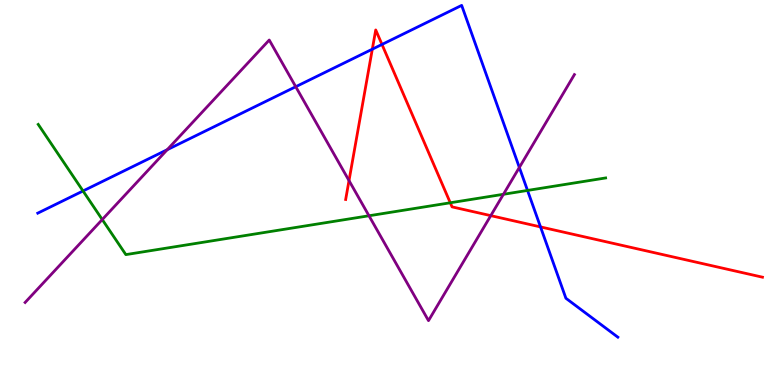[{'lines': ['blue', 'red'], 'intersections': [{'x': 4.8, 'y': 8.72}, {'x': 4.93, 'y': 8.85}, {'x': 6.97, 'y': 4.11}]}, {'lines': ['green', 'red'], 'intersections': [{'x': 5.81, 'y': 4.73}]}, {'lines': ['purple', 'red'], 'intersections': [{'x': 4.5, 'y': 5.31}, {'x': 6.33, 'y': 4.4}]}, {'lines': ['blue', 'green'], 'intersections': [{'x': 1.07, 'y': 5.04}, {'x': 6.81, 'y': 5.05}]}, {'lines': ['blue', 'purple'], 'intersections': [{'x': 2.16, 'y': 6.11}, {'x': 3.82, 'y': 7.75}, {'x': 6.7, 'y': 5.65}]}, {'lines': ['green', 'purple'], 'intersections': [{'x': 1.32, 'y': 4.3}, {'x': 4.76, 'y': 4.4}, {'x': 6.5, 'y': 4.95}]}]